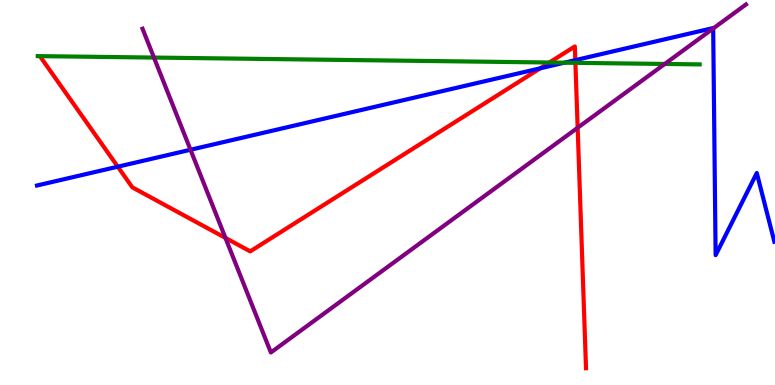[{'lines': ['blue', 'red'], 'intersections': [{'x': 1.52, 'y': 5.67}, {'x': 6.97, 'y': 8.23}, {'x': 7.42, 'y': 8.44}]}, {'lines': ['green', 'red'], 'intersections': [{'x': 7.09, 'y': 8.38}, {'x': 7.42, 'y': 8.37}]}, {'lines': ['purple', 'red'], 'intersections': [{'x': 2.91, 'y': 3.82}, {'x': 7.45, 'y': 6.68}]}, {'lines': ['blue', 'green'], 'intersections': [{'x': 7.28, 'y': 8.37}]}, {'lines': ['blue', 'purple'], 'intersections': [{'x': 2.46, 'y': 6.11}, {'x': 9.2, 'y': 9.26}]}, {'lines': ['green', 'purple'], 'intersections': [{'x': 1.99, 'y': 8.5}, {'x': 8.58, 'y': 8.34}]}]